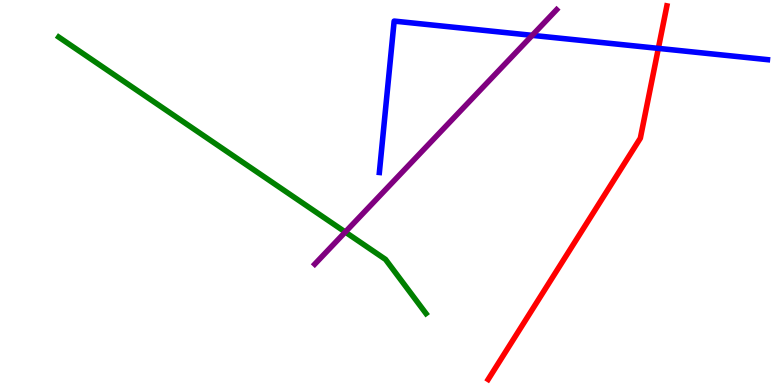[{'lines': ['blue', 'red'], 'intersections': [{'x': 8.49, 'y': 8.74}]}, {'lines': ['green', 'red'], 'intersections': []}, {'lines': ['purple', 'red'], 'intersections': []}, {'lines': ['blue', 'green'], 'intersections': []}, {'lines': ['blue', 'purple'], 'intersections': [{'x': 6.87, 'y': 9.08}]}, {'lines': ['green', 'purple'], 'intersections': [{'x': 4.46, 'y': 3.97}]}]